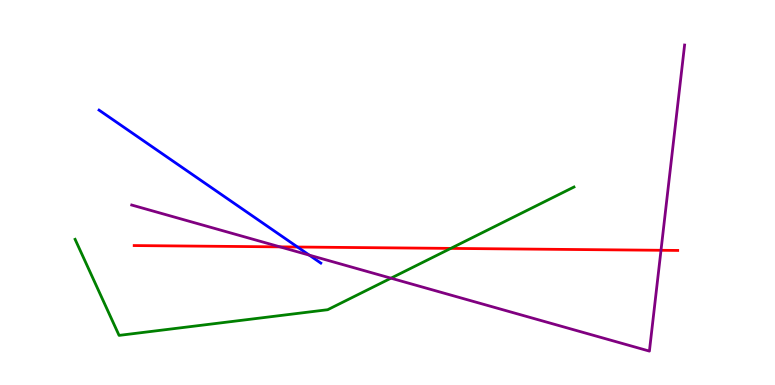[{'lines': ['blue', 'red'], 'intersections': [{'x': 3.84, 'y': 3.58}]}, {'lines': ['green', 'red'], 'intersections': [{'x': 5.82, 'y': 3.55}]}, {'lines': ['purple', 'red'], 'intersections': [{'x': 3.61, 'y': 3.59}, {'x': 8.53, 'y': 3.5}]}, {'lines': ['blue', 'green'], 'intersections': []}, {'lines': ['blue', 'purple'], 'intersections': [{'x': 3.99, 'y': 3.37}]}, {'lines': ['green', 'purple'], 'intersections': [{'x': 5.04, 'y': 2.77}]}]